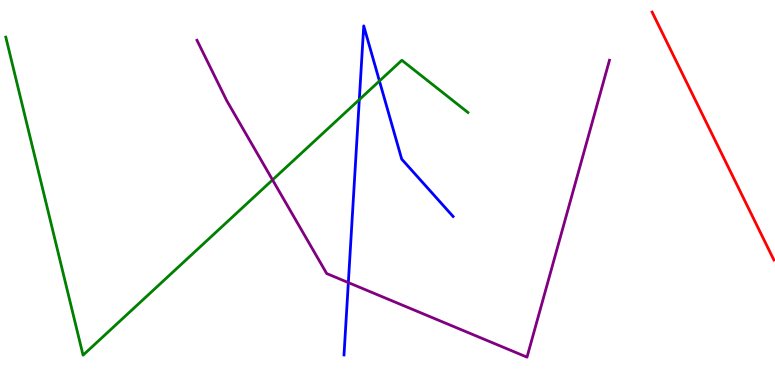[{'lines': ['blue', 'red'], 'intersections': []}, {'lines': ['green', 'red'], 'intersections': []}, {'lines': ['purple', 'red'], 'intersections': []}, {'lines': ['blue', 'green'], 'intersections': [{'x': 4.64, 'y': 7.41}, {'x': 4.9, 'y': 7.9}]}, {'lines': ['blue', 'purple'], 'intersections': [{'x': 4.49, 'y': 2.66}]}, {'lines': ['green', 'purple'], 'intersections': [{'x': 3.52, 'y': 5.33}]}]